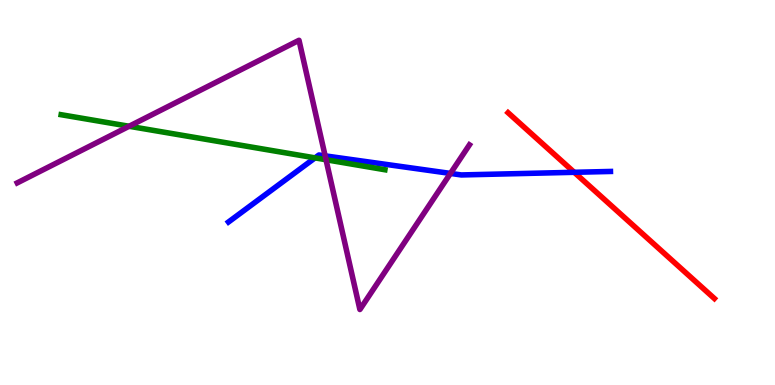[{'lines': ['blue', 'red'], 'intersections': [{'x': 7.41, 'y': 5.52}]}, {'lines': ['green', 'red'], 'intersections': []}, {'lines': ['purple', 'red'], 'intersections': []}, {'lines': ['blue', 'green'], 'intersections': [{'x': 4.07, 'y': 5.9}]}, {'lines': ['blue', 'purple'], 'intersections': [{'x': 4.2, 'y': 5.95}, {'x': 5.81, 'y': 5.5}]}, {'lines': ['green', 'purple'], 'intersections': [{'x': 1.67, 'y': 6.72}, {'x': 4.21, 'y': 5.85}]}]